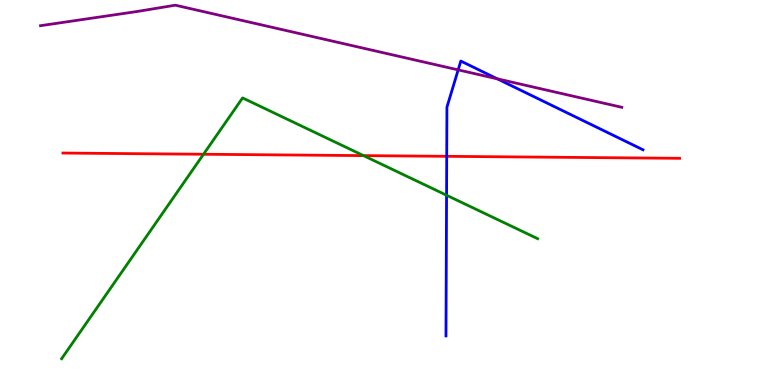[{'lines': ['blue', 'red'], 'intersections': [{'x': 5.76, 'y': 5.94}]}, {'lines': ['green', 'red'], 'intersections': [{'x': 2.63, 'y': 5.99}, {'x': 4.69, 'y': 5.96}]}, {'lines': ['purple', 'red'], 'intersections': []}, {'lines': ['blue', 'green'], 'intersections': [{'x': 5.76, 'y': 4.93}]}, {'lines': ['blue', 'purple'], 'intersections': [{'x': 5.91, 'y': 8.19}, {'x': 6.42, 'y': 7.95}]}, {'lines': ['green', 'purple'], 'intersections': []}]